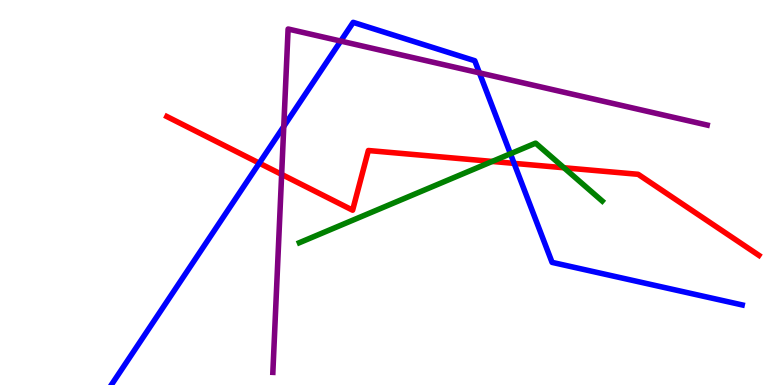[{'lines': ['blue', 'red'], 'intersections': [{'x': 3.35, 'y': 5.76}, {'x': 6.63, 'y': 5.76}]}, {'lines': ['green', 'red'], 'intersections': [{'x': 6.35, 'y': 5.81}, {'x': 7.28, 'y': 5.64}]}, {'lines': ['purple', 'red'], 'intersections': [{'x': 3.63, 'y': 5.47}]}, {'lines': ['blue', 'green'], 'intersections': [{'x': 6.59, 'y': 6.01}]}, {'lines': ['blue', 'purple'], 'intersections': [{'x': 3.66, 'y': 6.72}, {'x': 4.4, 'y': 8.93}, {'x': 6.19, 'y': 8.11}]}, {'lines': ['green', 'purple'], 'intersections': []}]